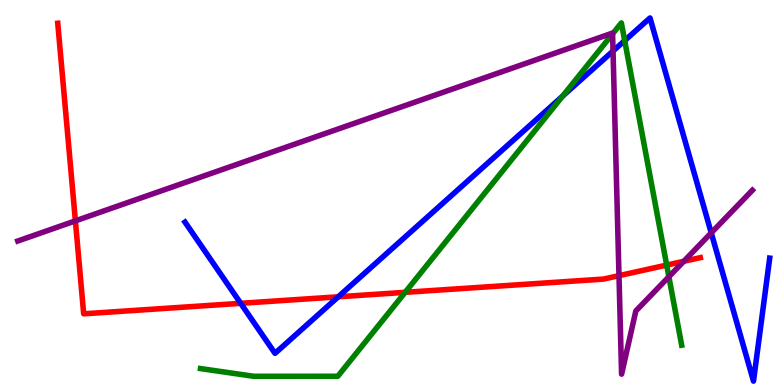[{'lines': ['blue', 'red'], 'intersections': [{'x': 3.11, 'y': 2.12}, {'x': 4.36, 'y': 2.29}]}, {'lines': ['green', 'red'], 'intersections': [{'x': 5.23, 'y': 2.41}, {'x': 8.6, 'y': 3.11}]}, {'lines': ['purple', 'red'], 'intersections': [{'x': 0.973, 'y': 4.26}, {'x': 7.99, 'y': 2.84}, {'x': 8.82, 'y': 3.21}]}, {'lines': ['blue', 'green'], 'intersections': [{'x': 7.26, 'y': 7.5}, {'x': 8.06, 'y': 8.95}]}, {'lines': ['blue', 'purple'], 'intersections': [{'x': 7.91, 'y': 8.67}, {'x': 9.18, 'y': 3.95}]}, {'lines': ['green', 'purple'], 'intersections': [{'x': 7.9, 'y': 9.12}, {'x': 8.63, 'y': 2.81}]}]